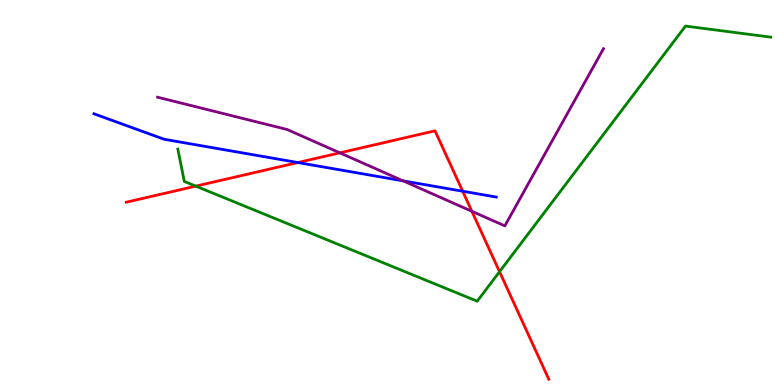[{'lines': ['blue', 'red'], 'intersections': [{'x': 3.84, 'y': 5.78}, {'x': 5.97, 'y': 5.03}]}, {'lines': ['green', 'red'], 'intersections': [{'x': 2.53, 'y': 5.17}, {'x': 6.45, 'y': 2.94}]}, {'lines': ['purple', 'red'], 'intersections': [{'x': 4.38, 'y': 6.03}, {'x': 6.09, 'y': 4.51}]}, {'lines': ['blue', 'green'], 'intersections': []}, {'lines': ['blue', 'purple'], 'intersections': [{'x': 5.2, 'y': 5.3}]}, {'lines': ['green', 'purple'], 'intersections': []}]